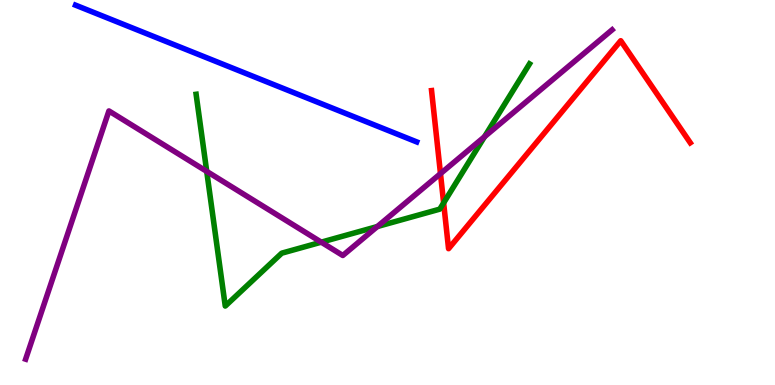[{'lines': ['blue', 'red'], 'intersections': []}, {'lines': ['green', 'red'], 'intersections': [{'x': 5.72, 'y': 4.73}]}, {'lines': ['purple', 'red'], 'intersections': [{'x': 5.68, 'y': 5.49}]}, {'lines': ['blue', 'green'], 'intersections': []}, {'lines': ['blue', 'purple'], 'intersections': []}, {'lines': ['green', 'purple'], 'intersections': [{'x': 2.67, 'y': 5.55}, {'x': 4.15, 'y': 3.71}, {'x': 4.87, 'y': 4.12}, {'x': 6.25, 'y': 6.45}]}]